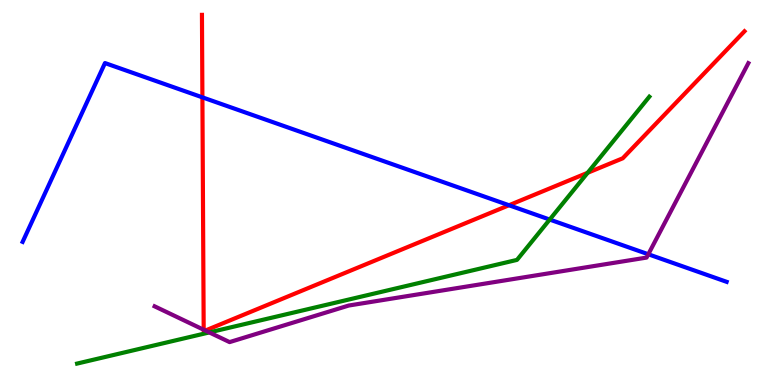[{'lines': ['blue', 'red'], 'intersections': [{'x': 2.61, 'y': 7.47}, {'x': 6.57, 'y': 4.67}]}, {'lines': ['green', 'red'], 'intersections': [{'x': 7.58, 'y': 5.51}]}, {'lines': ['purple', 'red'], 'intersections': [{'x': 2.63, 'y': 1.44}, {'x': 2.65, 'y': 1.41}]}, {'lines': ['blue', 'green'], 'intersections': [{'x': 7.09, 'y': 4.3}]}, {'lines': ['blue', 'purple'], 'intersections': [{'x': 8.37, 'y': 3.4}]}, {'lines': ['green', 'purple'], 'intersections': [{'x': 2.7, 'y': 1.37}]}]